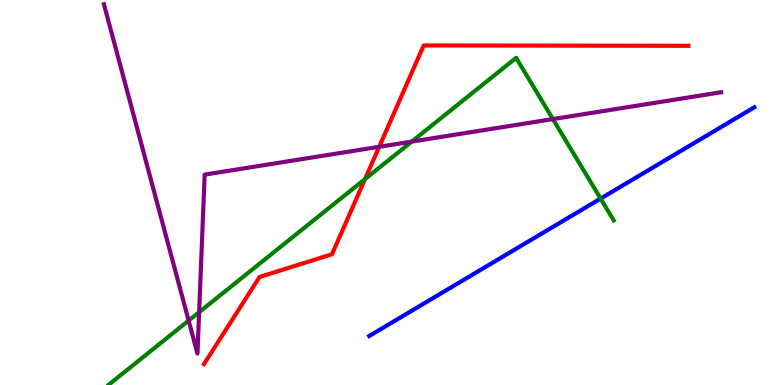[{'lines': ['blue', 'red'], 'intersections': []}, {'lines': ['green', 'red'], 'intersections': [{'x': 4.71, 'y': 5.35}]}, {'lines': ['purple', 'red'], 'intersections': [{'x': 4.89, 'y': 6.19}]}, {'lines': ['blue', 'green'], 'intersections': [{'x': 7.75, 'y': 4.84}]}, {'lines': ['blue', 'purple'], 'intersections': []}, {'lines': ['green', 'purple'], 'intersections': [{'x': 2.43, 'y': 1.67}, {'x': 2.57, 'y': 1.89}, {'x': 5.31, 'y': 6.32}, {'x': 7.13, 'y': 6.91}]}]